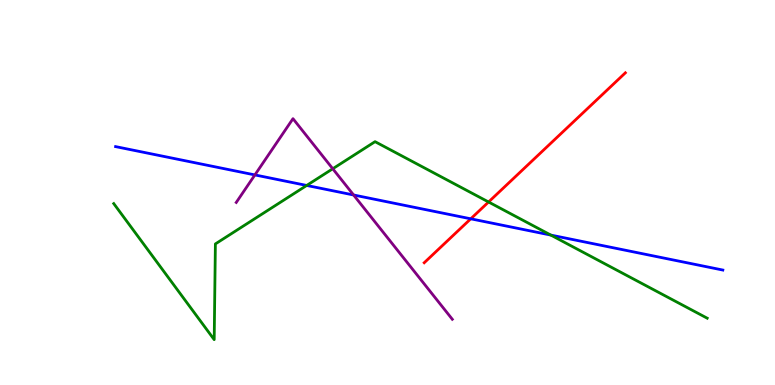[{'lines': ['blue', 'red'], 'intersections': [{'x': 6.07, 'y': 4.32}]}, {'lines': ['green', 'red'], 'intersections': [{'x': 6.3, 'y': 4.75}]}, {'lines': ['purple', 'red'], 'intersections': []}, {'lines': ['blue', 'green'], 'intersections': [{'x': 3.96, 'y': 5.18}, {'x': 7.11, 'y': 3.89}]}, {'lines': ['blue', 'purple'], 'intersections': [{'x': 3.29, 'y': 5.46}, {'x': 4.56, 'y': 4.94}]}, {'lines': ['green', 'purple'], 'intersections': [{'x': 4.29, 'y': 5.62}]}]